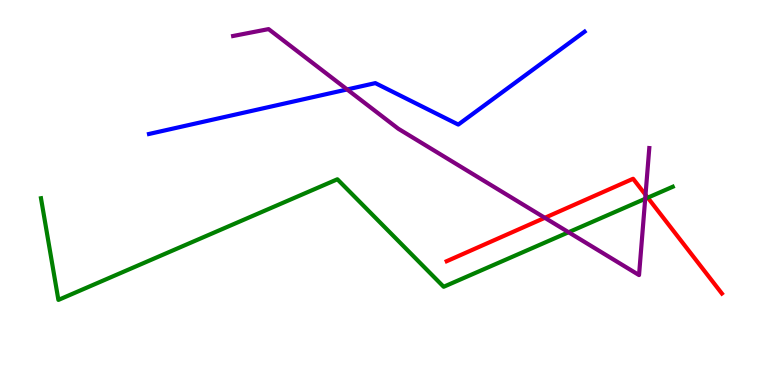[{'lines': ['blue', 'red'], 'intersections': []}, {'lines': ['green', 'red'], 'intersections': [{'x': 8.36, 'y': 4.87}]}, {'lines': ['purple', 'red'], 'intersections': [{'x': 7.03, 'y': 4.34}, {'x': 8.33, 'y': 4.94}]}, {'lines': ['blue', 'green'], 'intersections': []}, {'lines': ['blue', 'purple'], 'intersections': [{'x': 4.48, 'y': 7.68}]}, {'lines': ['green', 'purple'], 'intersections': [{'x': 7.34, 'y': 3.97}, {'x': 8.33, 'y': 4.84}]}]